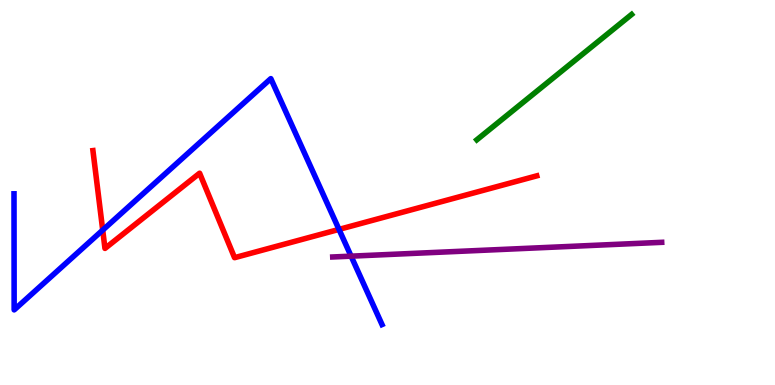[{'lines': ['blue', 'red'], 'intersections': [{'x': 1.33, 'y': 4.02}, {'x': 4.37, 'y': 4.04}]}, {'lines': ['green', 'red'], 'intersections': []}, {'lines': ['purple', 'red'], 'intersections': []}, {'lines': ['blue', 'green'], 'intersections': []}, {'lines': ['blue', 'purple'], 'intersections': [{'x': 4.53, 'y': 3.35}]}, {'lines': ['green', 'purple'], 'intersections': []}]